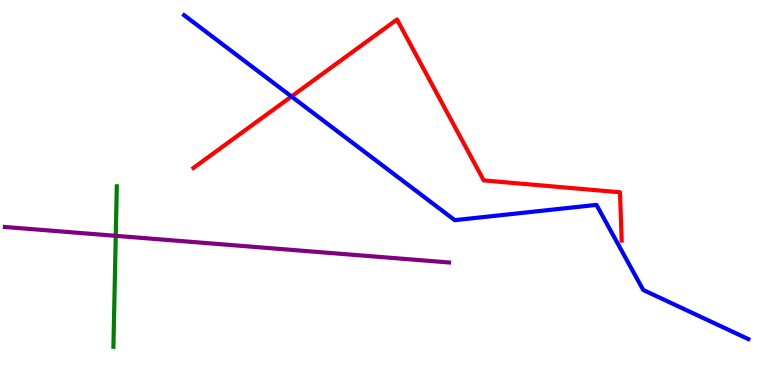[{'lines': ['blue', 'red'], 'intersections': [{'x': 3.76, 'y': 7.49}]}, {'lines': ['green', 'red'], 'intersections': []}, {'lines': ['purple', 'red'], 'intersections': []}, {'lines': ['blue', 'green'], 'intersections': []}, {'lines': ['blue', 'purple'], 'intersections': []}, {'lines': ['green', 'purple'], 'intersections': [{'x': 1.49, 'y': 3.87}]}]